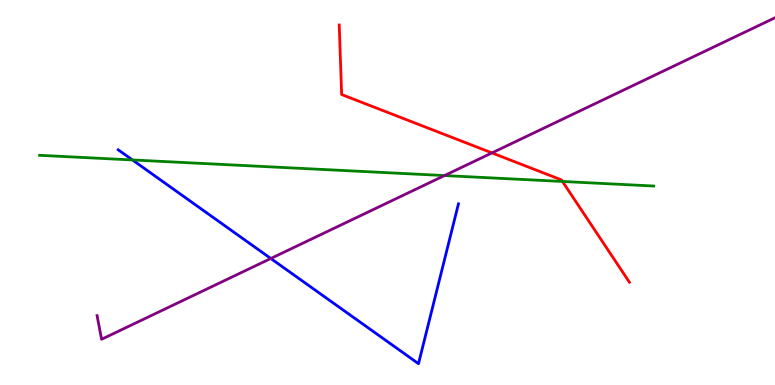[{'lines': ['blue', 'red'], 'intersections': []}, {'lines': ['green', 'red'], 'intersections': [{'x': 7.26, 'y': 5.29}]}, {'lines': ['purple', 'red'], 'intersections': [{'x': 6.35, 'y': 6.03}]}, {'lines': ['blue', 'green'], 'intersections': [{'x': 1.71, 'y': 5.85}]}, {'lines': ['blue', 'purple'], 'intersections': [{'x': 3.49, 'y': 3.29}]}, {'lines': ['green', 'purple'], 'intersections': [{'x': 5.74, 'y': 5.44}]}]